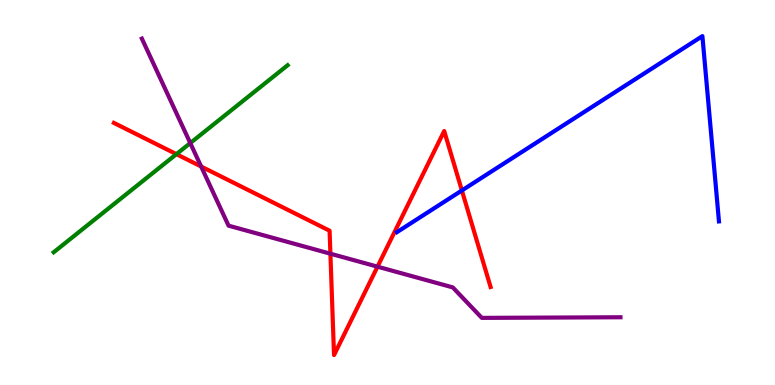[{'lines': ['blue', 'red'], 'intersections': [{'x': 5.96, 'y': 5.05}]}, {'lines': ['green', 'red'], 'intersections': [{'x': 2.28, 'y': 6.0}]}, {'lines': ['purple', 'red'], 'intersections': [{'x': 2.6, 'y': 5.67}, {'x': 4.26, 'y': 3.41}, {'x': 4.87, 'y': 3.07}]}, {'lines': ['blue', 'green'], 'intersections': []}, {'lines': ['blue', 'purple'], 'intersections': []}, {'lines': ['green', 'purple'], 'intersections': [{'x': 2.46, 'y': 6.28}]}]